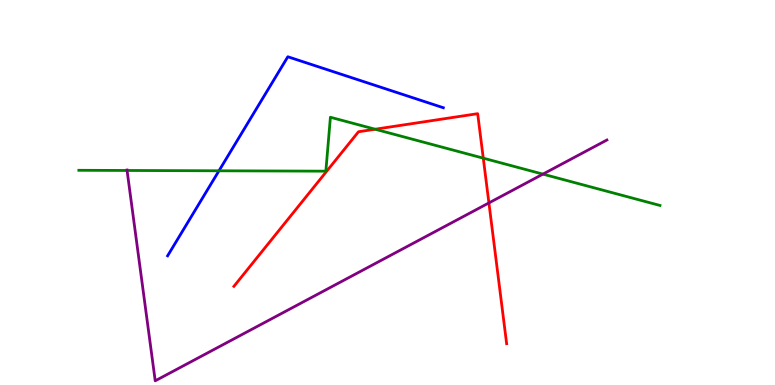[{'lines': ['blue', 'red'], 'intersections': []}, {'lines': ['green', 'red'], 'intersections': [{'x': 4.84, 'y': 6.64}, {'x': 6.24, 'y': 5.89}]}, {'lines': ['purple', 'red'], 'intersections': [{'x': 6.31, 'y': 4.73}]}, {'lines': ['blue', 'green'], 'intersections': [{'x': 2.83, 'y': 5.56}]}, {'lines': ['blue', 'purple'], 'intersections': []}, {'lines': ['green', 'purple'], 'intersections': [{'x': 1.64, 'y': 5.57}, {'x': 7.01, 'y': 5.48}]}]